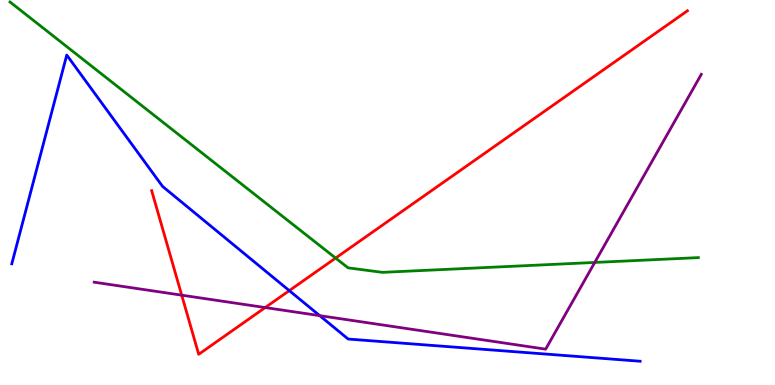[{'lines': ['blue', 'red'], 'intersections': [{'x': 3.73, 'y': 2.45}]}, {'lines': ['green', 'red'], 'intersections': [{'x': 4.33, 'y': 3.3}]}, {'lines': ['purple', 'red'], 'intersections': [{'x': 2.34, 'y': 2.33}, {'x': 3.42, 'y': 2.01}]}, {'lines': ['blue', 'green'], 'intersections': []}, {'lines': ['blue', 'purple'], 'intersections': [{'x': 4.13, 'y': 1.8}]}, {'lines': ['green', 'purple'], 'intersections': [{'x': 7.67, 'y': 3.18}]}]